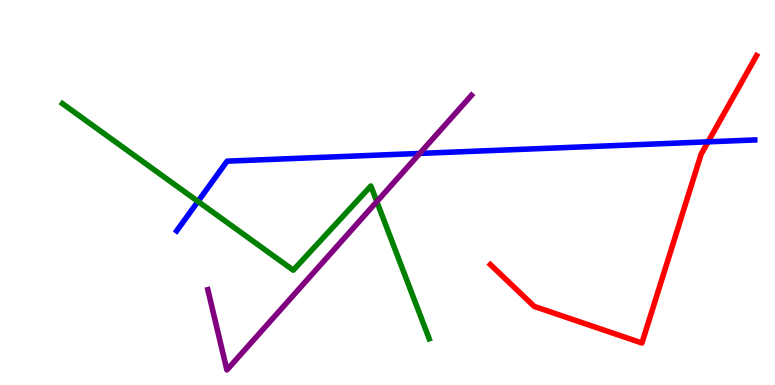[{'lines': ['blue', 'red'], 'intersections': [{'x': 9.14, 'y': 6.32}]}, {'lines': ['green', 'red'], 'intersections': []}, {'lines': ['purple', 'red'], 'intersections': []}, {'lines': ['blue', 'green'], 'intersections': [{'x': 2.55, 'y': 4.77}]}, {'lines': ['blue', 'purple'], 'intersections': [{'x': 5.42, 'y': 6.01}]}, {'lines': ['green', 'purple'], 'intersections': [{'x': 4.86, 'y': 4.76}]}]